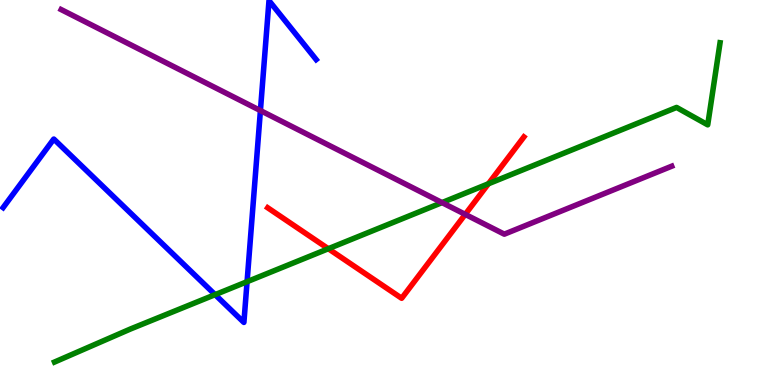[{'lines': ['blue', 'red'], 'intersections': []}, {'lines': ['green', 'red'], 'intersections': [{'x': 4.24, 'y': 3.54}, {'x': 6.3, 'y': 5.23}]}, {'lines': ['purple', 'red'], 'intersections': [{'x': 6.0, 'y': 4.43}]}, {'lines': ['blue', 'green'], 'intersections': [{'x': 2.78, 'y': 2.35}, {'x': 3.19, 'y': 2.68}]}, {'lines': ['blue', 'purple'], 'intersections': [{'x': 3.36, 'y': 7.13}]}, {'lines': ['green', 'purple'], 'intersections': [{'x': 5.7, 'y': 4.74}]}]